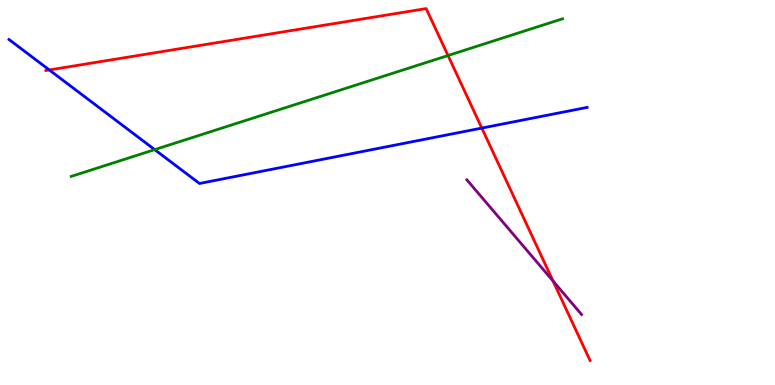[{'lines': ['blue', 'red'], 'intersections': [{'x': 0.636, 'y': 8.18}, {'x': 6.22, 'y': 6.67}]}, {'lines': ['green', 'red'], 'intersections': [{'x': 5.78, 'y': 8.56}]}, {'lines': ['purple', 'red'], 'intersections': [{'x': 7.14, 'y': 2.7}]}, {'lines': ['blue', 'green'], 'intersections': [{'x': 2.0, 'y': 6.11}]}, {'lines': ['blue', 'purple'], 'intersections': []}, {'lines': ['green', 'purple'], 'intersections': []}]